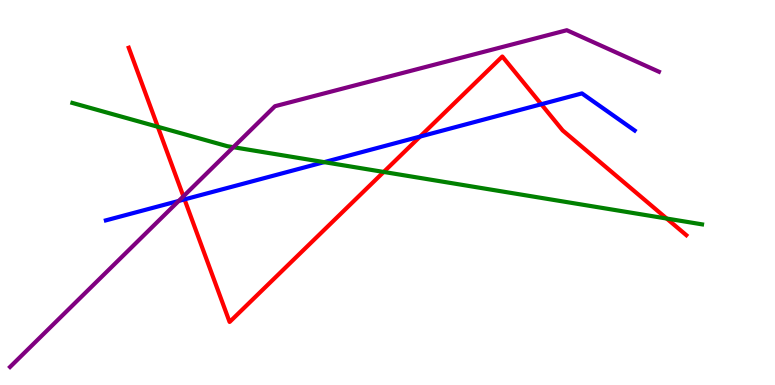[{'lines': ['blue', 'red'], 'intersections': [{'x': 2.38, 'y': 4.82}, {'x': 5.42, 'y': 6.45}, {'x': 6.98, 'y': 7.29}]}, {'lines': ['green', 'red'], 'intersections': [{'x': 2.04, 'y': 6.71}, {'x': 4.95, 'y': 5.53}, {'x': 8.6, 'y': 4.32}]}, {'lines': ['purple', 'red'], 'intersections': [{'x': 2.37, 'y': 4.9}]}, {'lines': ['blue', 'green'], 'intersections': [{'x': 4.18, 'y': 5.79}]}, {'lines': ['blue', 'purple'], 'intersections': [{'x': 2.31, 'y': 4.78}]}, {'lines': ['green', 'purple'], 'intersections': [{'x': 3.01, 'y': 6.18}]}]